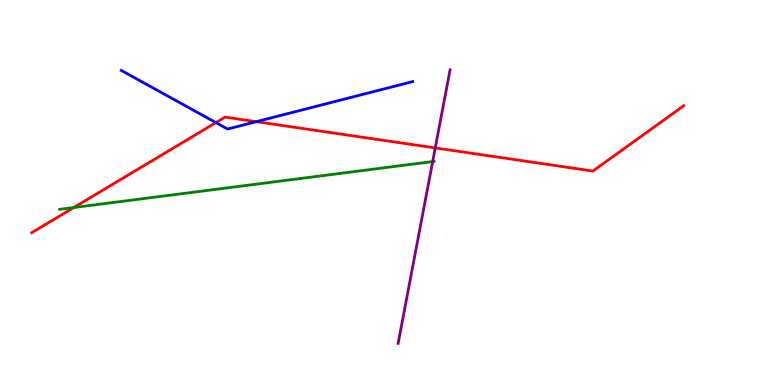[{'lines': ['blue', 'red'], 'intersections': [{'x': 2.79, 'y': 6.82}, {'x': 3.31, 'y': 6.84}]}, {'lines': ['green', 'red'], 'intersections': [{'x': 0.952, 'y': 4.61}]}, {'lines': ['purple', 'red'], 'intersections': [{'x': 5.62, 'y': 6.16}]}, {'lines': ['blue', 'green'], 'intersections': []}, {'lines': ['blue', 'purple'], 'intersections': []}, {'lines': ['green', 'purple'], 'intersections': [{'x': 5.58, 'y': 5.8}]}]